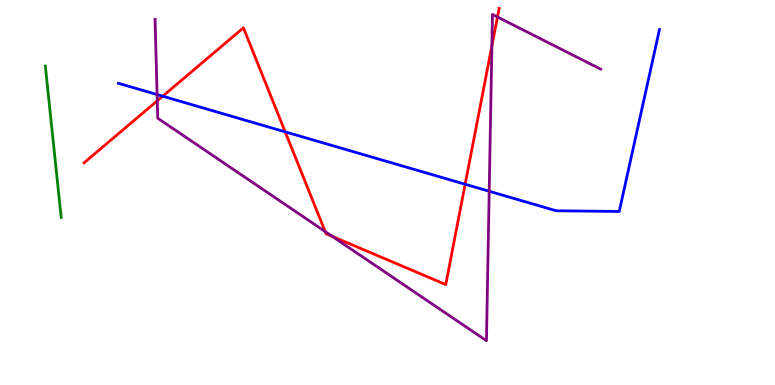[{'lines': ['blue', 'red'], 'intersections': [{'x': 2.1, 'y': 7.5}, {'x': 3.68, 'y': 6.58}, {'x': 6.0, 'y': 5.21}]}, {'lines': ['green', 'red'], 'intersections': []}, {'lines': ['purple', 'red'], 'intersections': [{'x': 2.03, 'y': 7.38}, {'x': 4.2, 'y': 3.99}, {'x': 4.29, 'y': 3.86}, {'x': 6.35, 'y': 8.81}, {'x': 6.42, 'y': 9.56}]}, {'lines': ['blue', 'green'], 'intersections': []}, {'lines': ['blue', 'purple'], 'intersections': [{'x': 2.03, 'y': 7.54}, {'x': 6.31, 'y': 5.03}]}, {'lines': ['green', 'purple'], 'intersections': []}]